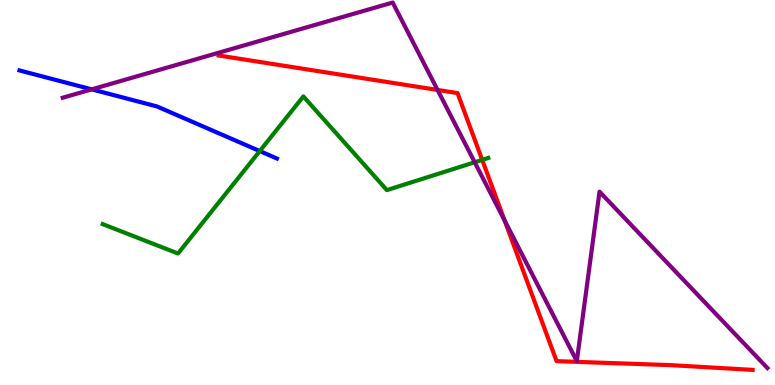[{'lines': ['blue', 'red'], 'intersections': []}, {'lines': ['green', 'red'], 'intersections': [{'x': 6.22, 'y': 5.85}]}, {'lines': ['purple', 'red'], 'intersections': [{'x': 5.65, 'y': 7.66}, {'x': 6.51, 'y': 4.27}]}, {'lines': ['blue', 'green'], 'intersections': [{'x': 3.35, 'y': 6.08}]}, {'lines': ['blue', 'purple'], 'intersections': [{'x': 1.18, 'y': 7.68}]}, {'lines': ['green', 'purple'], 'intersections': [{'x': 6.13, 'y': 5.79}]}]